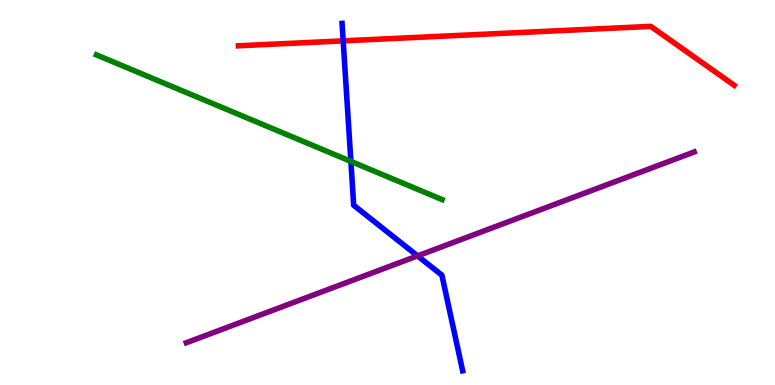[{'lines': ['blue', 'red'], 'intersections': [{'x': 4.43, 'y': 8.94}]}, {'lines': ['green', 'red'], 'intersections': []}, {'lines': ['purple', 'red'], 'intersections': []}, {'lines': ['blue', 'green'], 'intersections': [{'x': 4.53, 'y': 5.81}]}, {'lines': ['blue', 'purple'], 'intersections': [{'x': 5.39, 'y': 3.35}]}, {'lines': ['green', 'purple'], 'intersections': []}]